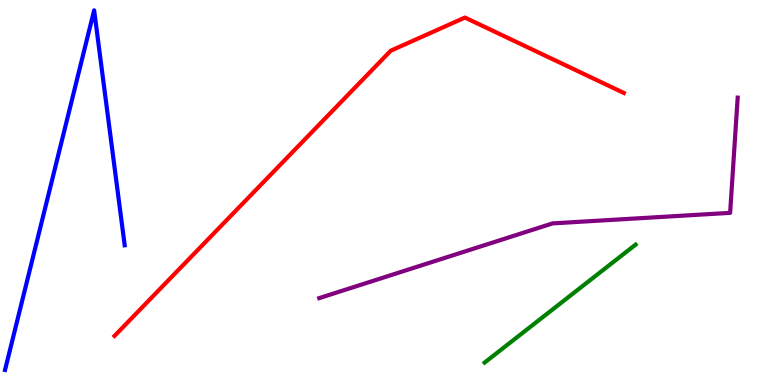[{'lines': ['blue', 'red'], 'intersections': []}, {'lines': ['green', 'red'], 'intersections': []}, {'lines': ['purple', 'red'], 'intersections': []}, {'lines': ['blue', 'green'], 'intersections': []}, {'lines': ['blue', 'purple'], 'intersections': []}, {'lines': ['green', 'purple'], 'intersections': []}]